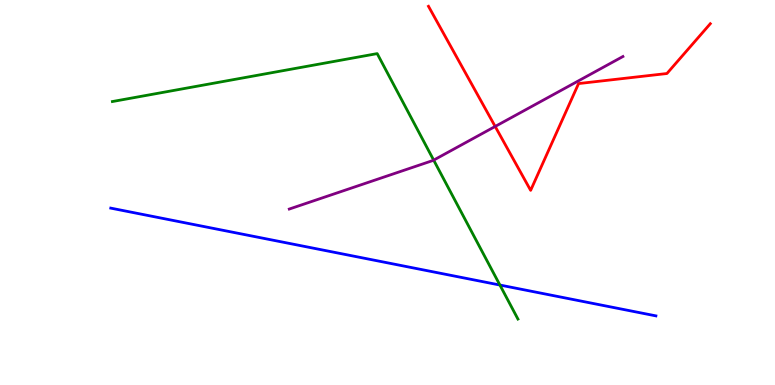[{'lines': ['blue', 'red'], 'intersections': []}, {'lines': ['green', 'red'], 'intersections': []}, {'lines': ['purple', 'red'], 'intersections': [{'x': 6.39, 'y': 6.72}]}, {'lines': ['blue', 'green'], 'intersections': [{'x': 6.45, 'y': 2.6}]}, {'lines': ['blue', 'purple'], 'intersections': []}, {'lines': ['green', 'purple'], 'intersections': [{'x': 5.6, 'y': 5.84}]}]